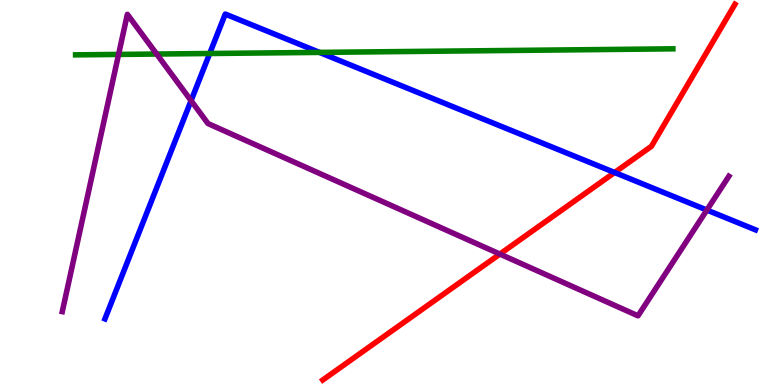[{'lines': ['blue', 'red'], 'intersections': [{'x': 7.93, 'y': 5.52}]}, {'lines': ['green', 'red'], 'intersections': []}, {'lines': ['purple', 'red'], 'intersections': [{'x': 6.45, 'y': 3.4}]}, {'lines': ['blue', 'green'], 'intersections': [{'x': 2.71, 'y': 8.61}, {'x': 4.12, 'y': 8.64}]}, {'lines': ['blue', 'purple'], 'intersections': [{'x': 2.47, 'y': 7.39}, {'x': 9.12, 'y': 4.54}]}, {'lines': ['green', 'purple'], 'intersections': [{'x': 1.53, 'y': 8.59}, {'x': 2.02, 'y': 8.6}]}]